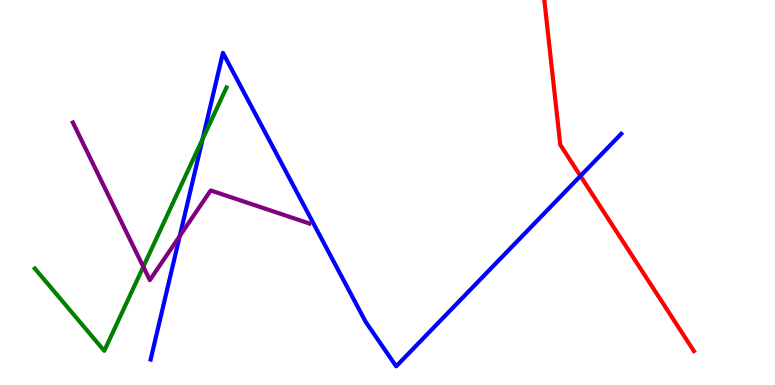[{'lines': ['blue', 'red'], 'intersections': [{'x': 7.49, 'y': 5.43}]}, {'lines': ['green', 'red'], 'intersections': []}, {'lines': ['purple', 'red'], 'intersections': []}, {'lines': ['blue', 'green'], 'intersections': [{'x': 2.61, 'y': 6.39}]}, {'lines': ['blue', 'purple'], 'intersections': [{'x': 2.32, 'y': 3.87}]}, {'lines': ['green', 'purple'], 'intersections': [{'x': 1.85, 'y': 3.07}]}]